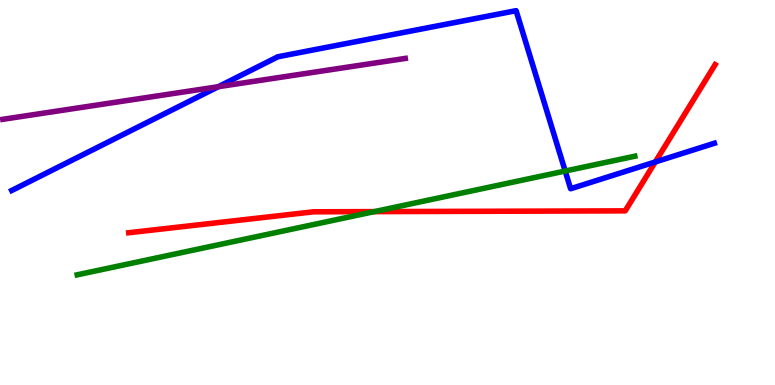[{'lines': ['blue', 'red'], 'intersections': [{'x': 8.46, 'y': 5.79}]}, {'lines': ['green', 'red'], 'intersections': [{'x': 4.83, 'y': 4.5}]}, {'lines': ['purple', 'red'], 'intersections': []}, {'lines': ['blue', 'green'], 'intersections': [{'x': 7.29, 'y': 5.56}]}, {'lines': ['blue', 'purple'], 'intersections': [{'x': 2.82, 'y': 7.75}]}, {'lines': ['green', 'purple'], 'intersections': []}]